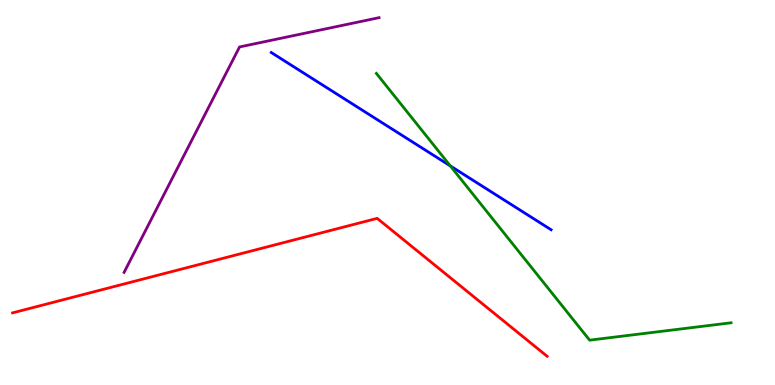[{'lines': ['blue', 'red'], 'intersections': []}, {'lines': ['green', 'red'], 'intersections': []}, {'lines': ['purple', 'red'], 'intersections': []}, {'lines': ['blue', 'green'], 'intersections': [{'x': 5.81, 'y': 5.69}]}, {'lines': ['blue', 'purple'], 'intersections': []}, {'lines': ['green', 'purple'], 'intersections': []}]